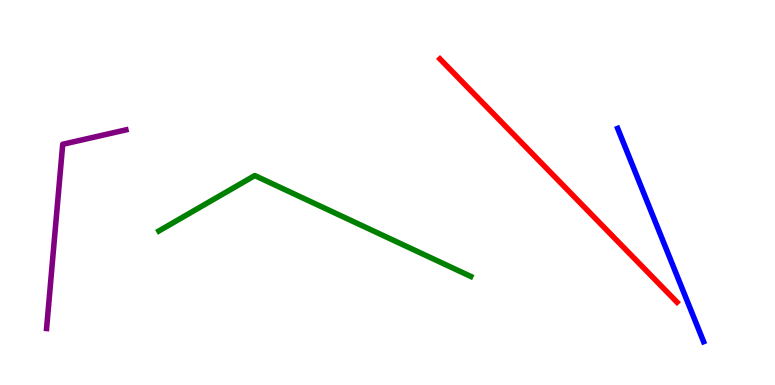[{'lines': ['blue', 'red'], 'intersections': []}, {'lines': ['green', 'red'], 'intersections': []}, {'lines': ['purple', 'red'], 'intersections': []}, {'lines': ['blue', 'green'], 'intersections': []}, {'lines': ['blue', 'purple'], 'intersections': []}, {'lines': ['green', 'purple'], 'intersections': []}]